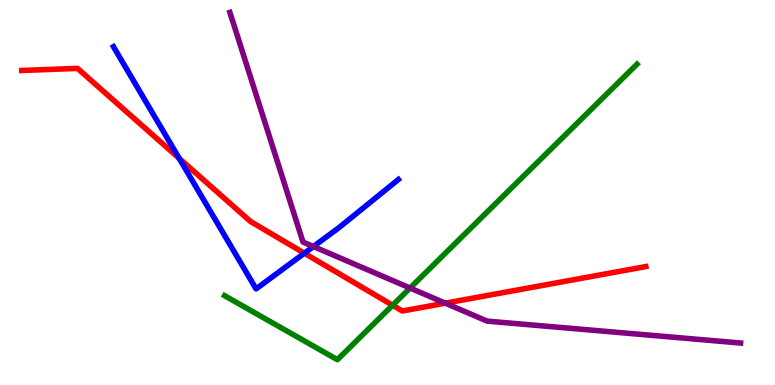[{'lines': ['blue', 'red'], 'intersections': [{'x': 2.31, 'y': 5.89}, {'x': 3.93, 'y': 3.42}]}, {'lines': ['green', 'red'], 'intersections': [{'x': 5.07, 'y': 2.07}]}, {'lines': ['purple', 'red'], 'intersections': [{'x': 5.75, 'y': 2.13}]}, {'lines': ['blue', 'green'], 'intersections': []}, {'lines': ['blue', 'purple'], 'intersections': [{'x': 4.04, 'y': 3.6}]}, {'lines': ['green', 'purple'], 'intersections': [{'x': 5.29, 'y': 2.52}]}]